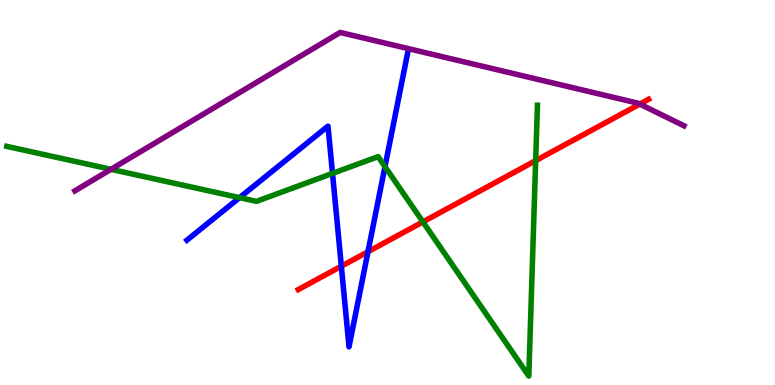[{'lines': ['blue', 'red'], 'intersections': [{'x': 4.4, 'y': 3.09}, {'x': 4.75, 'y': 3.46}]}, {'lines': ['green', 'red'], 'intersections': [{'x': 5.46, 'y': 4.24}, {'x': 6.91, 'y': 5.83}]}, {'lines': ['purple', 'red'], 'intersections': [{'x': 8.26, 'y': 7.3}]}, {'lines': ['blue', 'green'], 'intersections': [{'x': 3.09, 'y': 4.87}, {'x': 4.29, 'y': 5.5}, {'x': 4.97, 'y': 5.67}]}, {'lines': ['blue', 'purple'], 'intersections': []}, {'lines': ['green', 'purple'], 'intersections': [{'x': 1.43, 'y': 5.6}]}]